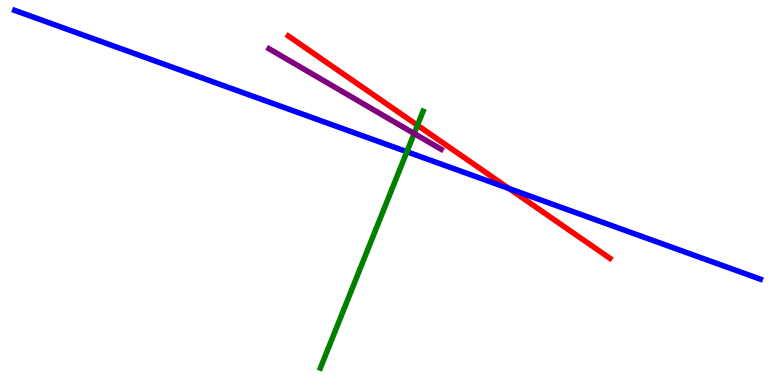[{'lines': ['blue', 'red'], 'intersections': [{'x': 6.57, 'y': 5.1}]}, {'lines': ['green', 'red'], 'intersections': [{'x': 5.39, 'y': 6.75}]}, {'lines': ['purple', 'red'], 'intersections': []}, {'lines': ['blue', 'green'], 'intersections': [{'x': 5.25, 'y': 6.06}]}, {'lines': ['blue', 'purple'], 'intersections': []}, {'lines': ['green', 'purple'], 'intersections': [{'x': 5.34, 'y': 6.53}]}]